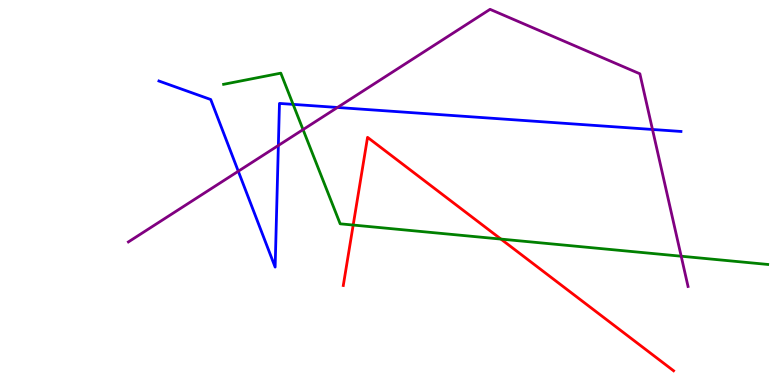[{'lines': ['blue', 'red'], 'intersections': []}, {'lines': ['green', 'red'], 'intersections': [{'x': 4.56, 'y': 4.15}, {'x': 6.46, 'y': 3.79}]}, {'lines': ['purple', 'red'], 'intersections': []}, {'lines': ['blue', 'green'], 'intersections': [{'x': 3.78, 'y': 7.29}]}, {'lines': ['blue', 'purple'], 'intersections': [{'x': 3.07, 'y': 5.55}, {'x': 3.59, 'y': 6.22}, {'x': 4.35, 'y': 7.21}, {'x': 8.42, 'y': 6.64}]}, {'lines': ['green', 'purple'], 'intersections': [{'x': 3.91, 'y': 6.63}, {'x': 8.79, 'y': 3.35}]}]